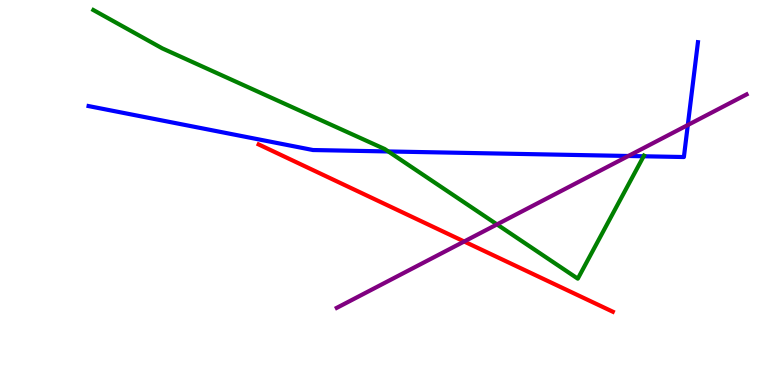[{'lines': ['blue', 'red'], 'intersections': []}, {'lines': ['green', 'red'], 'intersections': []}, {'lines': ['purple', 'red'], 'intersections': [{'x': 5.99, 'y': 3.73}]}, {'lines': ['blue', 'green'], 'intersections': [{'x': 5.01, 'y': 6.07}, {'x': 8.31, 'y': 5.94}]}, {'lines': ['blue', 'purple'], 'intersections': [{'x': 8.11, 'y': 5.95}, {'x': 8.87, 'y': 6.75}]}, {'lines': ['green', 'purple'], 'intersections': [{'x': 6.41, 'y': 4.17}]}]